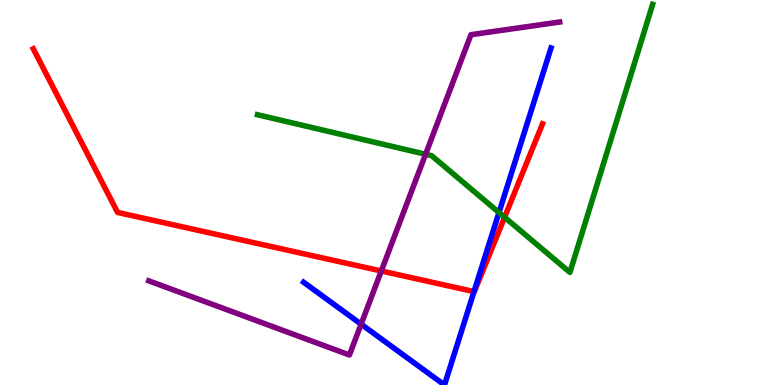[{'lines': ['blue', 'red'], 'intersections': [{'x': 6.12, 'y': 2.43}]}, {'lines': ['green', 'red'], 'intersections': [{'x': 6.51, 'y': 4.36}]}, {'lines': ['purple', 'red'], 'intersections': [{'x': 4.92, 'y': 2.96}]}, {'lines': ['blue', 'green'], 'intersections': [{'x': 6.44, 'y': 4.48}]}, {'lines': ['blue', 'purple'], 'intersections': [{'x': 4.66, 'y': 1.58}]}, {'lines': ['green', 'purple'], 'intersections': [{'x': 5.49, 'y': 5.99}]}]